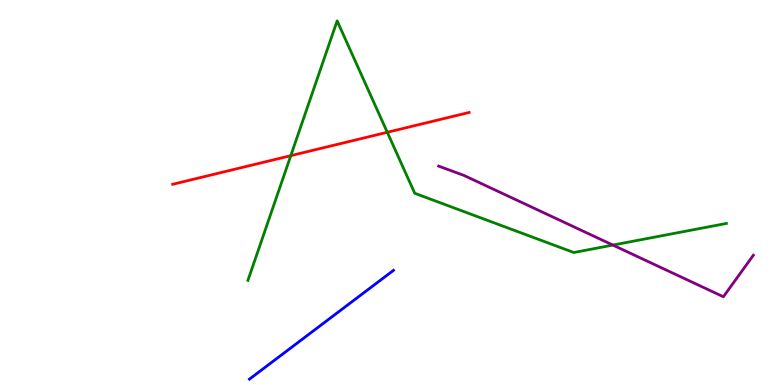[{'lines': ['blue', 'red'], 'intersections': []}, {'lines': ['green', 'red'], 'intersections': [{'x': 3.75, 'y': 5.96}, {'x': 5.0, 'y': 6.56}]}, {'lines': ['purple', 'red'], 'intersections': []}, {'lines': ['blue', 'green'], 'intersections': []}, {'lines': ['blue', 'purple'], 'intersections': []}, {'lines': ['green', 'purple'], 'intersections': [{'x': 7.91, 'y': 3.63}]}]